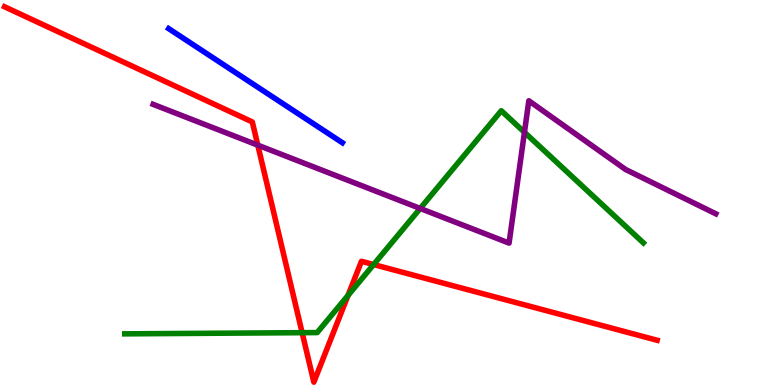[{'lines': ['blue', 'red'], 'intersections': []}, {'lines': ['green', 'red'], 'intersections': [{'x': 3.9, 'y': 1.36}, {'x': 4.49, 'y': 2.33}, {'x': 4.82, 'y': 3.13}]}, {'lines': ['purple', 'red'], 'intersections': [{'x': 3.33, 'y': 6.23}]}, {'lines': ['blue', 'green'], 'intersections': []}, {'lines': ['blue', 'purple'], 'intersections': []}, {'lines': ['green', 'purple'], 'intersections': [{'x': 5.42, 'y': 4.59}, {'x': 6.77, 'y': 6.56}]}]